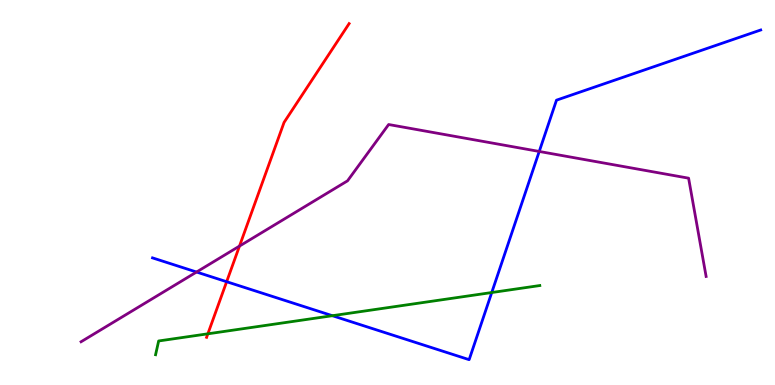[{'lines': ['blue', 'red'], 'intersections': [{'x': 2.92, 'y': 2.68}]}, {'lines': ['green', 'red'], 'intersections': [{'x': 2.68, 'y': 1.33}]}, {'lines': ['purple', 'red'], 'intersections': [{'x': 3.09, 'y': 3.61}]}, {'lines': ['blue', 'green'], 'intersections': [{'x': 4.29, 'y': 1.8}, {'x': 6.35, 'y': 2.4}]}, {'lines': ['blue', 'purple'], 'intersections': [{'x': 2.54, 'y': 2.93}, {'x': 6.96, 'y': 6.07}]}, {'lines': ['green', 'purple'], 'intersections': []}]